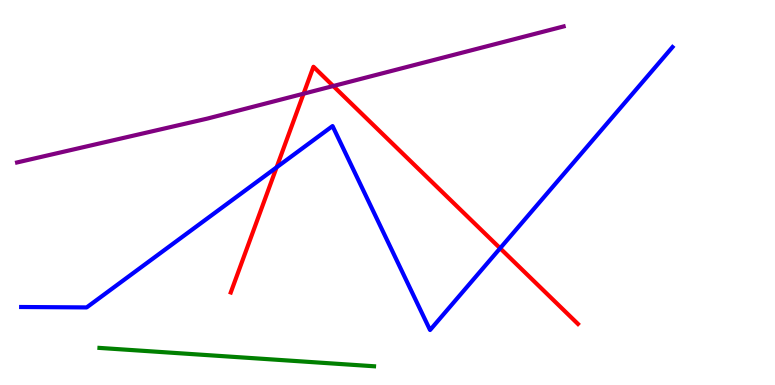[{'lines': ['blue', 'red'], 'intersections': [{'x': 3.57, 'y': 5.65}, {'x': 6.45, 'y': 3.55}]}, {'lines': ['green', 'red'], 'intersections': []}, {'lines': ['purple', 'red'], 'intersections': [{'x': 3.92, 'y': 7.57}, {'x': 4.3, 'y': 7.77}]}, {'lines': ['blue', 'green'], 'intersections': []}, {'lines': ['blue', 'purple'], 'intersections': []}, {'lines': ['green', 'purple'], 'intersections': []}]